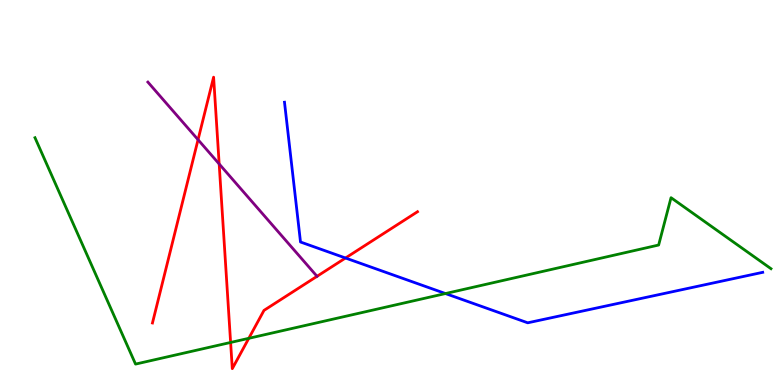[{'lines': ['blue', 'red'], 'intersections': [{'x': 4.46, 'y': 3.3}]}, {'lines': ['green', 'red'], 'intersections': [{'x': 2.98, 'y': 1.1}, {'x': 3.21, 'y': 1.21}]}, {'lines': ['purple', 'red'], 'intersections': [{'x': 2.56, 'y': 6.37}, {'x': 2.83, 'y': 5.74}, {'x': 4.09, 'y': 2.82}]}, {'lines': ['blue', 'green'], 'intersections': [{'x': 5.75, 'y': 2.38}]}, {'lines': ['blue', 'purple'], 'intersections': []}, {'lines': ['green', 'purple'], 'intersections': []}]